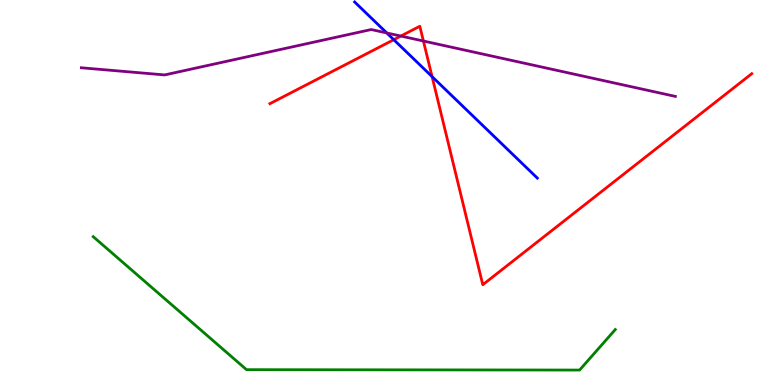[{'lines': ['blue', 'red'], 'intersections': [{'x': 5.08, 'y': 8.97}, {'x': 5.58, 'y': 8.01}]}, {'lines': ['green', 'red'], 'intersections': []}, {'lines': ['purple', 'red'], 'intersections': [{'x': 5.17, 'y': 9.06}, {'x': 5.46, 'y': 8.93}]}, {'lines': ['blue', 'green'], 'intersections': []}, {'lines': ['blue', 'purple'], 'intersections': [{'x': 4.99, 'y': 9.14}]}, {'lines': ['green', 'purple'], 'intersections': []}]